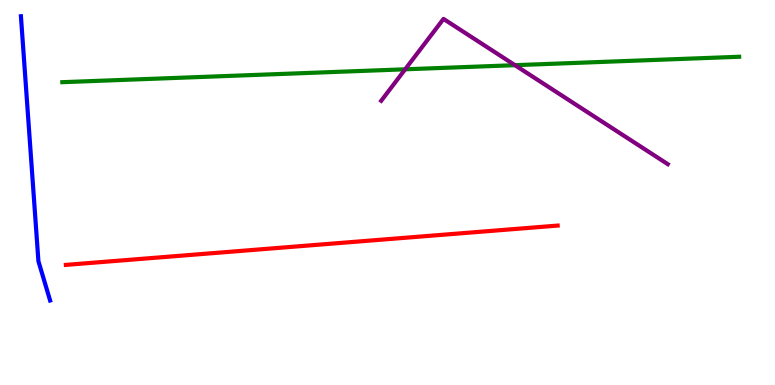[{'lines': ['blue', 'red'], 'intersections': []}, {'lines': ['green', 'red'], 'intersections': []}, {'lines': ['purple', 'red'], 'intersections': []}, {'lines': ['blue', 'green'], 'intersections': []}, {'lines': ['blue', 'purple'], 'intersections': []}, {'lines': ['green', 'purple'], 'intersections': [{'x': 5.23, 'y': 8.2}, {'x': 6.64, 'y': 8.31}]}]